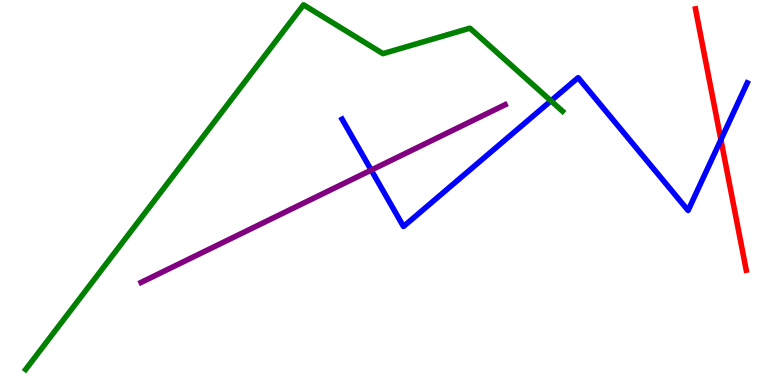[{'lines': ['blue', 'red'], 'intersections': [{'x': 9.3, 'y': 6.37}]}, {'lines': ['green', 'red'], 'intersections': []}, {'lines': ['purple', 'red'], 'intersections': []}, {'lines': ['blue', 'green'], 'intersections': [{'x': 7.11, 'y': 7.38}]}, {'lines': ['blue', 'purple'], 'intersections': [{'x': 4.79, 'y': 5.58}]}, {'lines': ['green', 'purple'], 'intersections': []}]